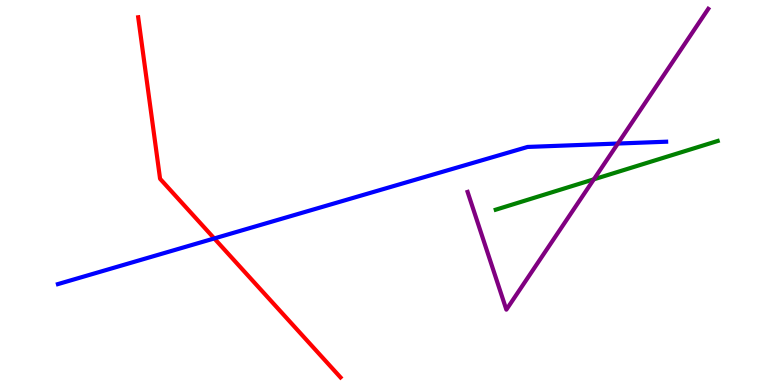[{'lines': ['blue', 'red'], 'intersections': [{'x': 2.76, 'y': 3.81}]}, {'lines': ['green', 'red'], 'intersections': []}, {'lines': ['purple', 'red'], 'intersections': []}, {'lines': ['blue', 'green'], 'intersections': []}, {'lines': ['blue', 'purple'], 'intersections': [{'x': 7.97, 'y': 6.27}]}, {'lines': ['green', 'purple'], 'intersections': [{'x': 7.66, 'y': 5.34}]}]